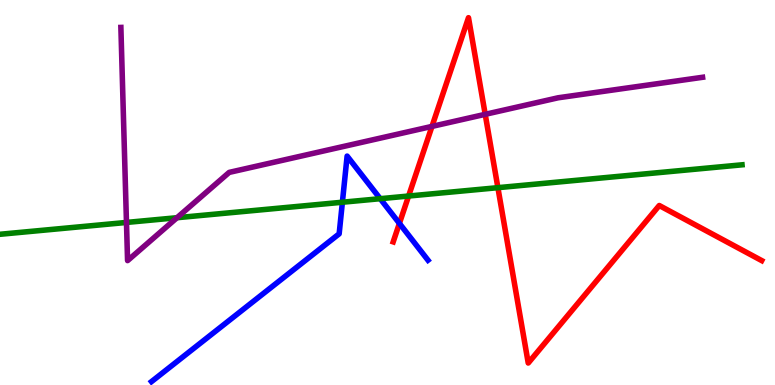[{'lines': ['blue', 'red'], 'intersections': [{'x': 5.15, 'y': 4.2}]}, {'lines': ['green', 'red'], 'intersections': [{'x': 5.27, 'y': 4.91}, {'x': 6.42, 'y': 5.13}]}, {'lines': ['purple', 'red'], 'intersections': [{'x': 5.57, 'y': 6.72}, {'x': 6.26, 'y': 7.03}]}, {'lines': ['blue', 'green'], 'intersections': [{'x': 4.42, 'y': 4.75}, {'x': 4.91, 'y': 4.84}]}, {'lines': ['blue', 'purple'], 'intersections': []}, {'lines': ['green', 'purple'], 'intersections': [{'x': 1.63, 'y': 4.22}, {'x': 2.28, 'y': 4.35}]}]